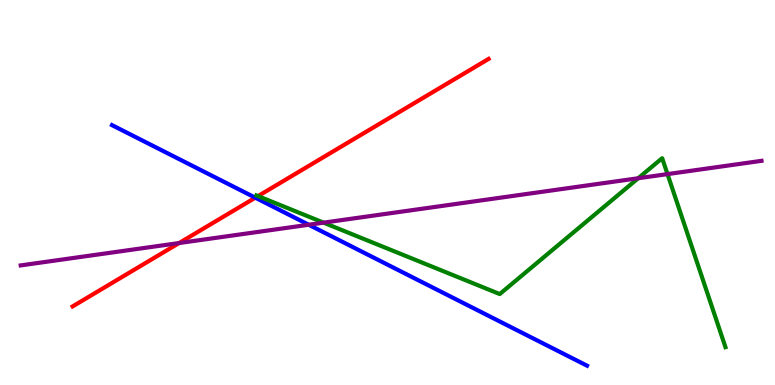[{'lines': ['blue', 'red'], 'intersections': [{'x': 3.29, 'y': 4.86}]}, {'lines': ['green', 'red'], 'intersections': [{'x': 3.33, 'y': 4.91}]}, {'lines': ['purple', 'red'], 'intersections': [{'x': 2.31, 'y': 3.69}]}, {'lines': ['blue', 'green'], 'intersections': []}, {'lines': ['blue', 'purple'], 'intersections': [{'x': 3.98, 'y': 4.16}]}, {'lines': ['green', 'purple'], 'intersections': [{'x': 4.18, 'y': 4.22}, {'x': 8.23, 'y': 5.37}, {'x': 8.61, 'y': 5.48}]}]